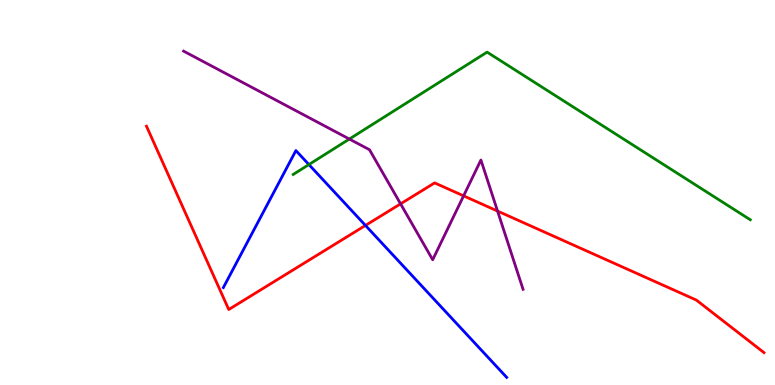[{'lines': ['blue', 'red'], 'intersections': [{'x': 4.72, 'y': 4.14}]}, {'lines': ['green', 'red'], 'intersections': []}, {'lines': ['purple', 'red'], 'intersections': [{'x': 5.17, 'y': 4.71}, {'x': 5.98, 'y': 4.91}, {'x': 6.42, 'y': 4.52}]}, {'lines': ['blue', 'green'], 'intersections': [{'x': 3.99, 'y': 5.73}]}, {'lines': ['blue', 'purple'], 'intersections': []}, {'lines': ['green', 'purple'], 'intersections': [{'x': 4.51, 'y': 6.39}]}]